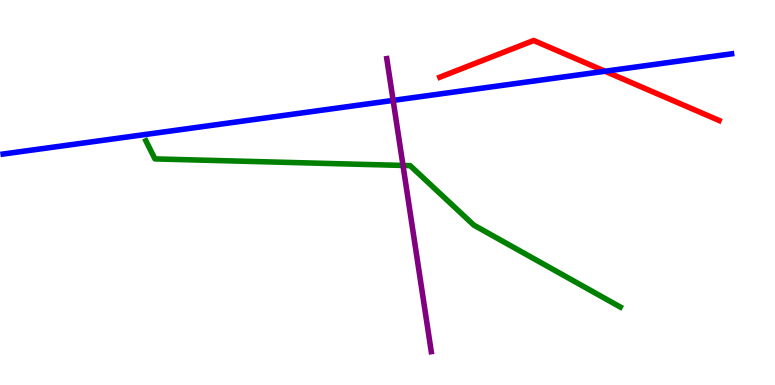[{'lines': ['blue', 'red'], 'intersections': [{'x': 7.81, 'y': 8.15}]}, {'lines': ['green', 'red'], 'intersections': []}, {'lines': ['purple', 'red'], 'intersections': []}, {'lines': ['blue', 'green'], 'intersections': []}, {'lines': ['blue', 'purple'], 'intersections': [{'x': 5.07, 'y': 7.39}]}, {'lines': ['green', 'purple'], 'intersections': [{'x': 5.2, 'y': 5.7}]}]